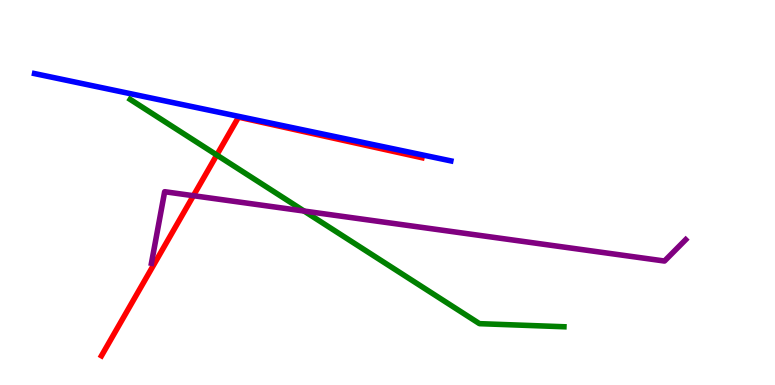[{'lines': ['blue', 'red'], 'intersections': []}, {'lines': ['green', 'red'], 'intersections': [{'x': 2.8, 'y': 5.97}]}, {'lines': ['purple', 'red'], 'intersections': [{'x': 2.5, 'y': 4.92}]}, {'lines': ['blue', 'green'], 'intersections': []}, {'lines': ['blue', 'purple'], 'intersections': []}, {'lines': ['green', 'purple'], 'intersections': [{'x': 3.92, 'y': 4.52}]}]